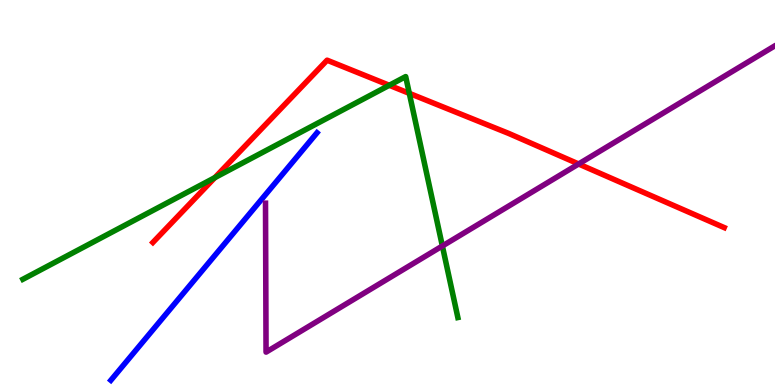[{'lines': ['blue', 'red'], 'intersections': []}, {'lines': ['green', 'red'], 'intersections': [{'x': 2.77, 'y': 5.39}, {'x': 5.02, 'y': 7.78}, {'x': 5.28, 'y': 7.58}]}, {'lines': ['purple', 'red'], 'intersections': [{'x': 7.47, 'y': 5.74}]}, {'lines': ['blue', 'green'], 'intersections': []}, {'lines': ['blue', 'purple'], 'intersections': []}, {'lines': ['green', 'purple'], 'intersections': [{'x': 5.71, 'y': 3.61}]}]